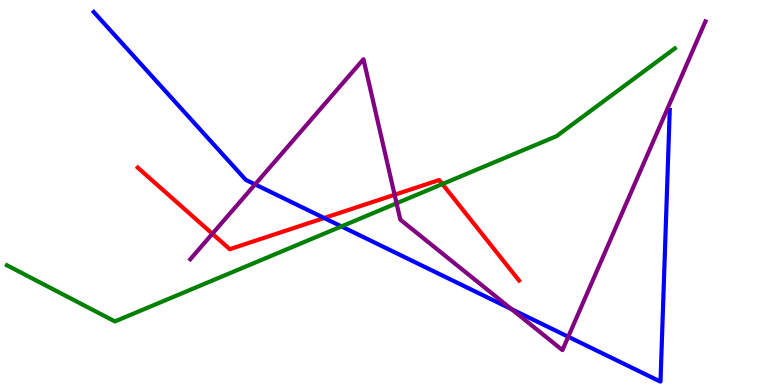[{'lines': ['blue', 'red'], 'intersections': [{'x': 4.18, 'y': 4.34}]}, {'lines': ['green', 'red'], 'intersections': [{'x': 5.71, 'y': 5.22}]}, {'lines': ['purple', 'red'], 'intersections': [{'x': 2.74, 'y': 3.93}, {'x': 5.09, 'y': 4.94}]}, {'lines': ['blue', 'green'], 'intersections': [{'x': 4.41, 'y': 4.12}]}, {'lines': ['blue', 'purple'], 'intersections': [{'x': 3.29, 'y': 5.21}, {'x': 6.6, 'y': 1.97}, {'x': 7.33, 'y': 1.25}]}, {'lines': ['green', 'purple'], 'intersections': [{'x': 5.12, 'y': 4.72}]}]